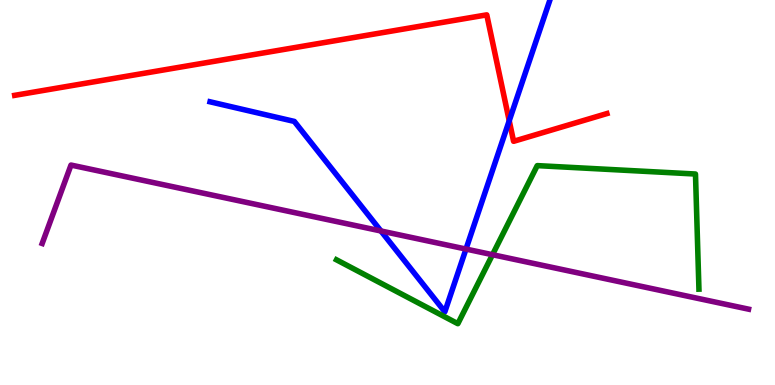[{'lines': ['blue', 'red'], 'intersections': [{'x': 6.57, 'y': 6.86}]}, {'lines': ['green', 'red'], 'intersections': []}, {'lines': ['purple', 'red'], 'intersections': []}, {'lines': ['blue', 'green'], 'intersections': []}, {'lines': ['blue', 'purple'], 'intersections': [{'x': 4.92, 'y': 4.0}, {'x': 6.01, 'y': 3.53}]}, {'lines': ['green', 'purple'], 'intersections': [{'x': 6.35, 'y': 3.38}]}]